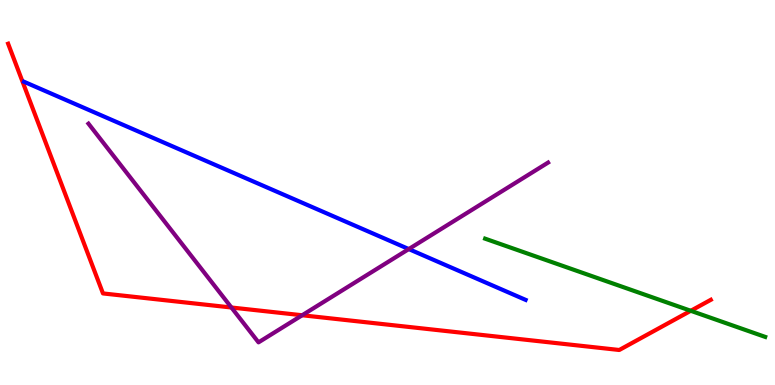[{'lines': ['blue', 'red'], 'intersections': []}, {'lines': ['green', 'red'], 'intersections': [{'x': 8.91, 'y': 1.93}]}, {'lines': ['purple', 'red'], 'intersections': [{'x': 2.99, 'y': 2.01}, {'x': 3.9, 'y': 1.81}]}, {'lines': ['blue', 'green'], 'intersections': []}, {'lines': ['blue', 'purple'], 'intersections': [{'x': 5.27, 'y': 3.53}]}, {'lines': ['green', 'purple'], 'intersections': []}]